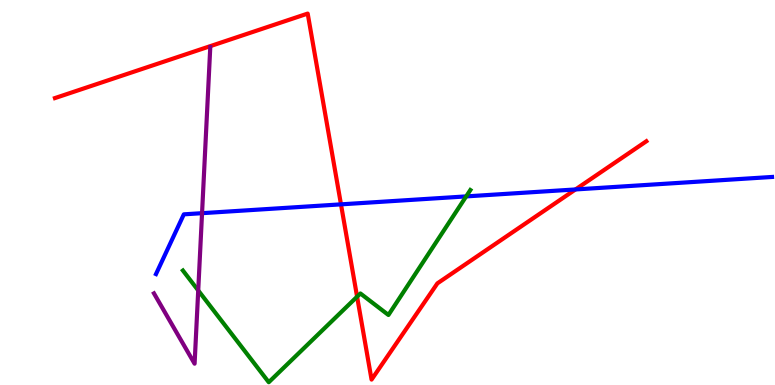[{'lines': ['blue', 'red'], 'intersections': [{'x': 4.4, 'y': 4.69}, {'x': 7.43, 'y': 5.08}]}, {'lines': ['green', 'red'], 'intersections': [{'x': 4.61, 'y': 2.29}]}, {'lines': ['purple', 'red'], 'intersections': []}, {'lines': ['blue', 'green'], 'intersections': [{'x': 6.02, 'y': 4.9}]}, {'lines': ['blue', 'purple'], 'intersections': [{'x': 2.61, 'y': 4.46}]}, {'lines': ['green', 'purple'], 'intersections': [{'x': 2.56, 'y': 2.46}]}]